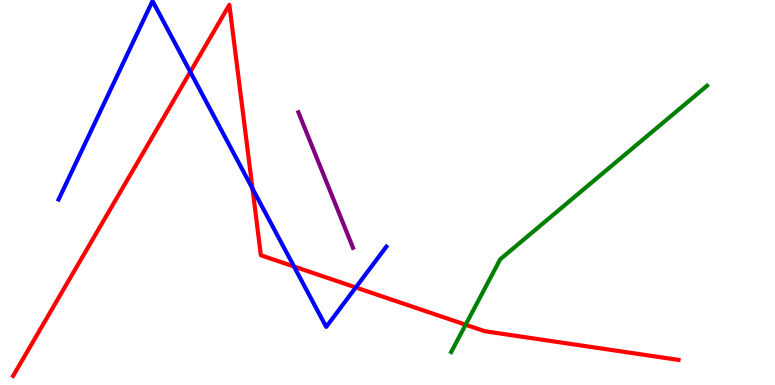[{'lines': ['blue', 'red'], 'intersections': [{'x': 2.46, 'y': 8.13}, {'x': 3.26, 'y': 5.1}, {'x': 3.79, 'y': 3.08}, {'x': 4.59, 'y': 2.53}]}, {'lines': ['green', 'red'], 'intersections': [{'x': 6.01, 'y': 1.57}]}, {'lines': ['purple', 'red'], 'intersections': []}, {'lines': ['blue', 'green'], 'intersections': []}, {'lines': ['blue', 'purple'], 'intersections': []}, {'lines': ['green', 'purple'], 'intersections': []}]